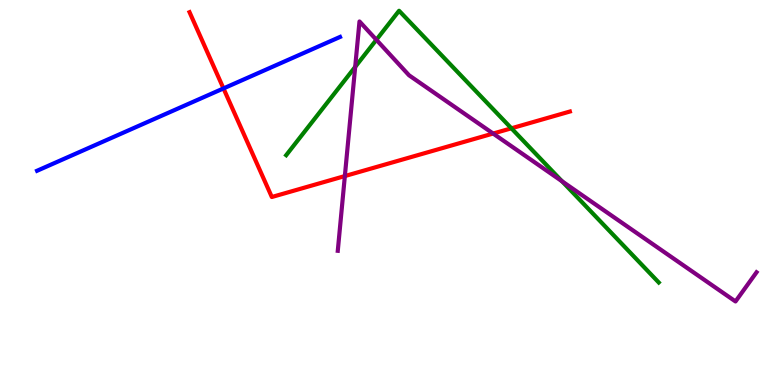[{'lines': ['blue', 'red'], 'intersections': [{'x': 2.88, 'y': 7.7}]}, {'lines': ['green', 'red'], 'intersections': [{'x': 6.6, 'y': 6.67}]}, {'lines': ['purple', 'red'], 'intersections': [{'x': 4.45, 'y': 5.43}, {'x': 6.36, 'y': 6.53}]}, {'lines': ['blue', 'green'], 'intersections': []}, {'lines': ['blue', 'purple'], 'intersections': []}, {'lines': ['green', 'purple'], 'intersections': [{'x': 4.58, 'y': 8.26}, {'x': 4.86, 'y': 8.97}, {'x': 7.25, 'y': 5.29}]}]